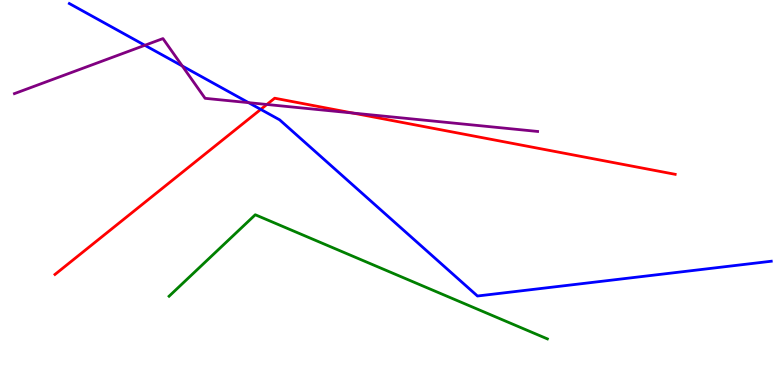[{'lines': ['blue', 'red'], 'intersections': [{'x': 3.36, 'y': 7.16}]}, {'lines': ['green', 'red'], 'intersections': []}, {'lines': ['purple', 'red'], 'intersections': [{'x': 3.44, 'y': 7.29}, {'x': 4.55, 'y': 7.06}]}, {'lines': ['blue', 'green'], 'intersections': []}, {'lines': ['blue', 'purple'], 'intersections': [{'x': 1.87, 'y': 8.82}, {'x': 2.35, 'y': 8.29}, {'x': 3.21, 'y': 7.33}]}, {'lines': ['green', 'purple'], 'intersections': []}]